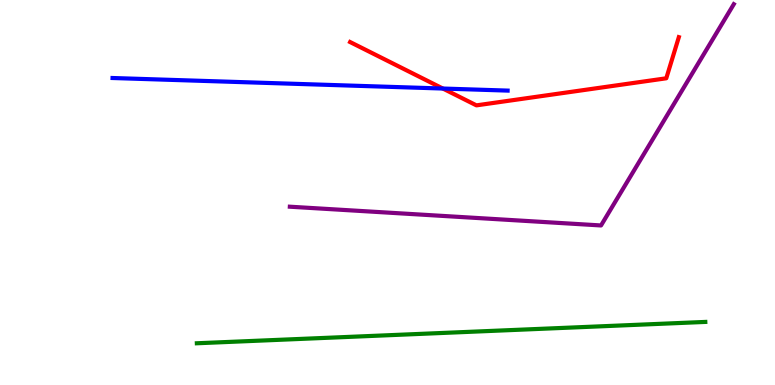[{'lines': ['blue', 'red'], 'intersections': [{'x': 5.71, 'y': 7.7}]}, {'lines': ['green', 'red'], 'intersections': []}, {'lines': ['purple', 'red'], 'intersections': []}, {'lines': ['blue', 'green'], 'intersections': []}, {'lines': ['blue', 'purple'], 'intersections': []}, {'lines': ['green', 'purple'], 'intersections': []}]